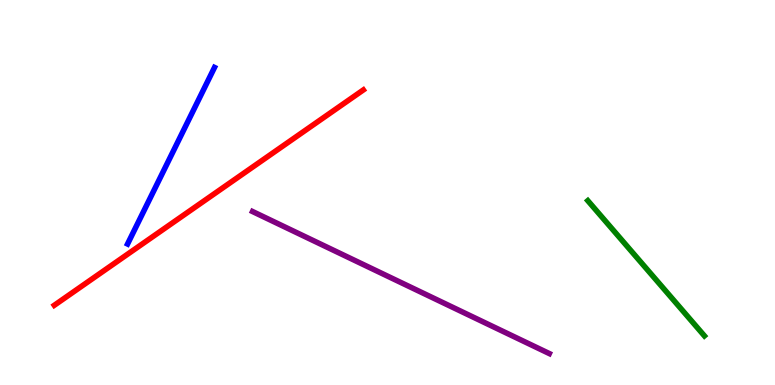[{'lines': ['blue', 'red'], 'intersections': []}, {'lines': ['green', 'red'], 'intersections': []}, {'lines': ['purple', 'red'], 'intersections': []}, {'lines': ['blue', 'green'], 'intersections': []}, {'lines': ['blue', 'purple'], 'intersections': []}, {'lines': ['green', 'purple'], 'intersections': []}]